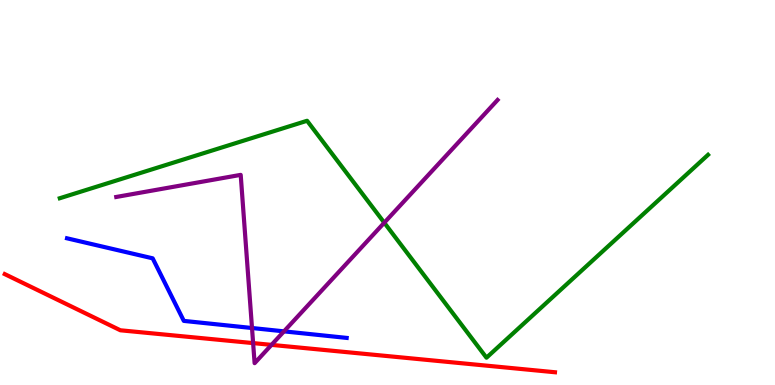[{'lines': ['blue', 'red'], 'intersections': []}, {'lines': ['green', 'red'], 'intersections': []}, {'lines': ['purple', 'red'], 'intersections': [{'x': 3.27, 'y': 1.09}, {'x': 3.5, 'y': 1.04}]}, {'lines': ['blue', 'green'], 'intersections': []}, {'lines': ['blue', 'purple'], 'intersections': [{'x': 3.25, 'y': 1.48}, {'x': 3.66, 'y': 1.39}]}, {'lines': ['green', 'purple'], 'intersections': [{'x': 4.96, 'y': 4.22}]}]